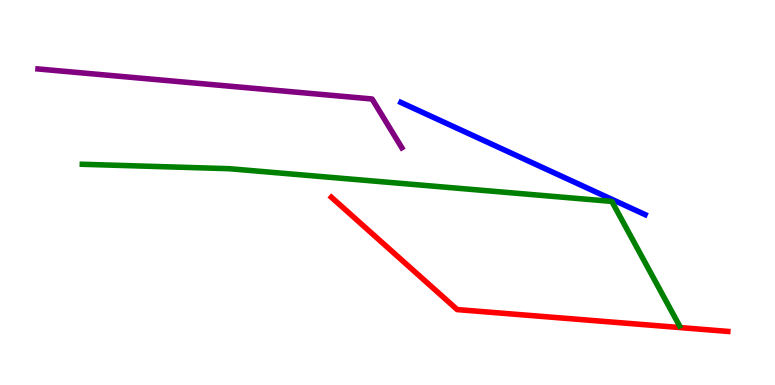[{'lines': ['blue', 'red'], 'intersections': []}, {'lines': ['green', 'red'], 'intersections': []}, {'lines': ['purple', 'red'], 'intersections': []}, {'lines': ['blue', 'green'], 'intersections': []}, {'lines': ['blue', 'purple'], 'intersections': []}, {'lines': ['green', 'purple'], 'intersections': []}]